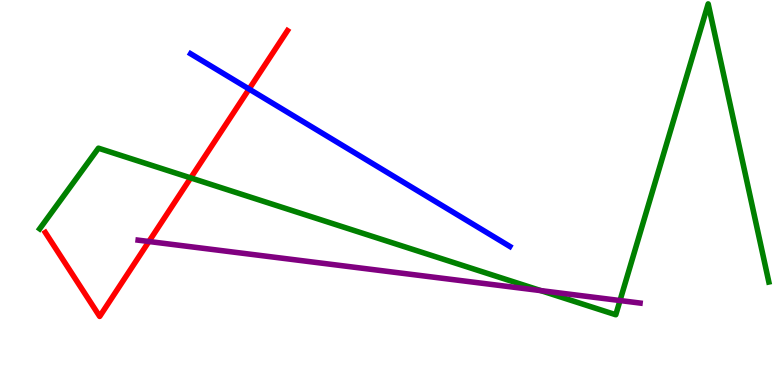[{'lines': ['blue', 'red'], 'intersections': [{'x': 3.21, 'y': 7.69}]}, {'lines': ['green', 'red'], 'intersections': [{'x': 2.46, 'y': 5.38}]}, {'lines': ['purple', 'red'], 'intersections': [{'x': 1.92, 'y': 3.73}]}, {'lines': ['blue', 'green'], 'intersections': []}, {'lines': ['blue', 'purple'], 'intersections': []}, {'lines': ['green', 'purple'], 'intersections': [{'x': 6.98, 'y': 2.45}, {'x': 8.0, 'y': 2.19}]}]